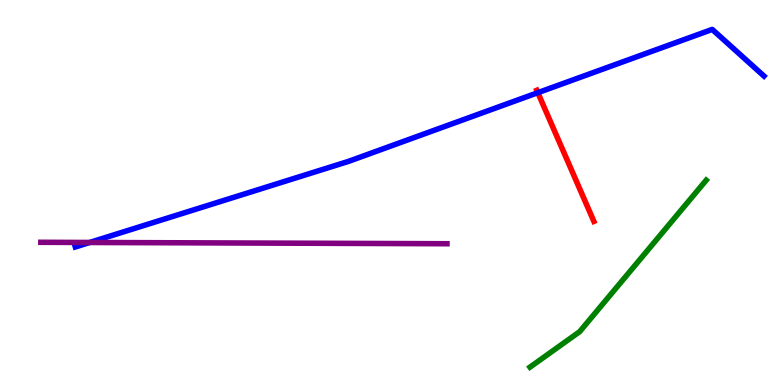[{'lines': ['blue', 'red'], 'intersections': [{'x': 6.94, 'y': 7.59}]}, {'lines': ['green', 'red'], 'intersections': []}, {'lines': ['purple', 'red'], 'intersections': []}, {'lines': ['blue', 'green'], 'intersections': []}, {'lines': ['blue', 'purple'], 'intersections': [{'x': 1.16, 'y': 3.7}]}, {'lines': ['green', 'purple'], 'intersections': []}]